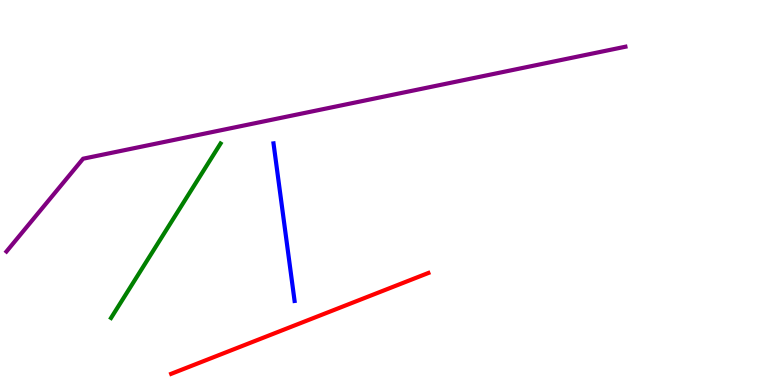[{'lines': ['blue', 'red'], 'intersections': []}, {'lines': ['green', 'red'], 'intersections': []}, {'lines': ['purple', 'red'], 'intersections': []}, {'lines': ['blue', 'green'], 'intersections': []}, {'lines': ['blue', 'purple'], 'intersections': []}, {'lines': ['green', 'purple'], 'intersections': []}]